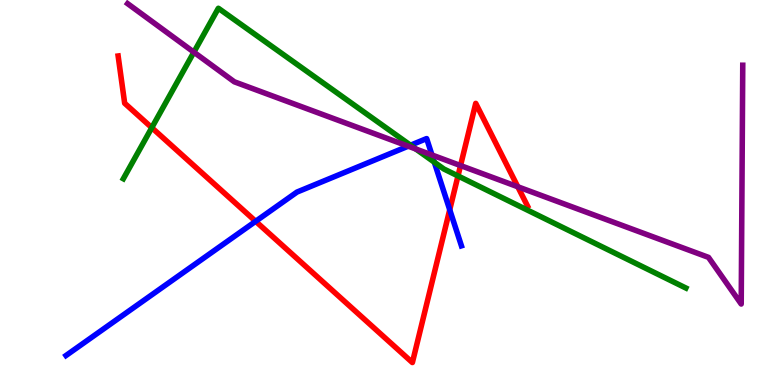[{'lines': ['blue', 'red'], 'intersections': [{'x': 3.3, 'y': 4.25}, {'x': 5.8, 'y': 4.55}]}, {'lines': ['green', 'red'], 'intersections': [{'x': 1.96, 'y': 6.68}, {'x': 5.91, 'y': 5.43}]}, {'lines': ['purple', 'red'], 'intersections': [{'x': 5.94, 'y': 5.7}, {'x': 6.68, 'y': 5.15}]}, {'lines': ['blue', 'green'], 'intersections': [{'x': 5.3, 'y': 6.23}, {'x': 5.6, 'y': 5.79}]}, {'lines': ['blue', 'purple'], 'intersections': [{'x': 5.27, 'y': 6.2}, {'x': 5.57, 'y': 5.97}]}, {'lines': ['green', 'purple'], 'intersections': [{'x': 2.5, 'y': 8.64}, {'x': 5.37, 'y': 6.13}]}]